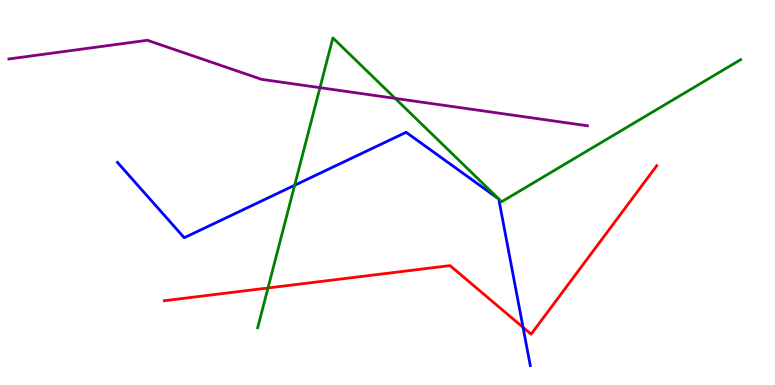[{'lines': ['blue', 'red'], 'intersections': [{'x': 6.75, 'y': 1.5}]}, {'lines': ['green', 'red'], 'intersections': [{'x': 3.46, 'y': 2.52}]}, {'lines': ['purple', 'red'], 'intersections': []}, {'lines': ['blue', 'green'], 'intersections': [{'x': 3.8, 'y': 5.19}]}, {'lines': ['blue', 'purple'], 'intersections': []}, {'lines': ['green', 'purple'], 'intersections': [{'x': 4.13, 'y': 7.72}, {'x': 5.1, 'y': 7.44}]}]